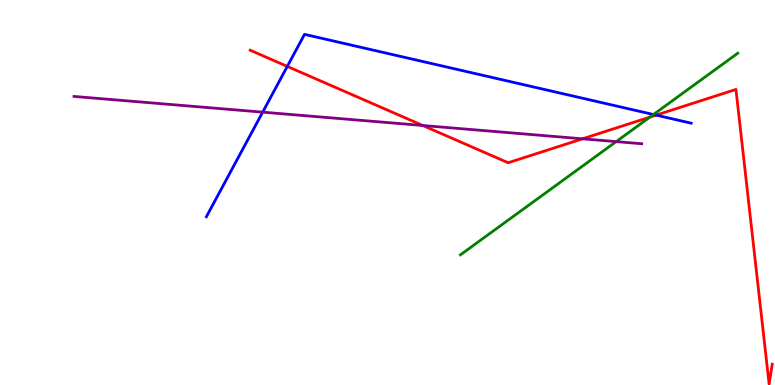[{'lines': ['blue', 'red'], 'intersections': [{'x': 3.71, 'y': 8.28}, {'x': 8.47, 'y': 7.01}]}, {'lines': ['green', 'red'], 'intersections': [{'x': 8.39, 'y': 6.96}]}, {'lines': ['purple', 'red'], 'intersections': [{'x': 5.46, 'y': 6.74}, {'x': 7.52, 'y': 6.39}]}, {'lines': ['blue', 'green'], 'intersections': [{'x': 8.43, 'y': 7.03}]}, {'lines': ['blue', 'purple'], 'intersections': [{'x': 3.39, 'y': 7.09}]}, {'lines': ['green', 'purple'], 'intersections': [{'x': 7.95, 'y': 6.32}]}]